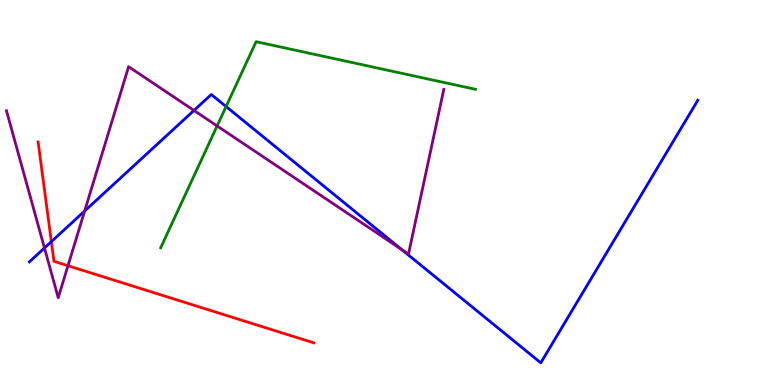[{'lines': ['blue', 'red'], 'intersections': [{'x': 0.663, 'y': 3.72}]}, {'lines': ['green', 'red'], 'intersections': []}, {'lines': ['purple', 'red'], 'intersections': [{'x': 0.877, 'y': 3.1}]}, {'lines': ['blue', 'green'], 'intersections': [{'x': 2.92, 'y': 7.23}]}, {'lines': ['blue', 'purple'], 'intersections': [{'x': 0.574, 'y': 3.56}, {'x': 1.09, 'y': 4.52}, {'x': 2.5, 'y': 7.13}, {'x': 5.18, 'y': 3.52}]}, {'lines': ['green', 'purple'], 'intersections': [{'x': 2.8, 'y': 6.73}]}]